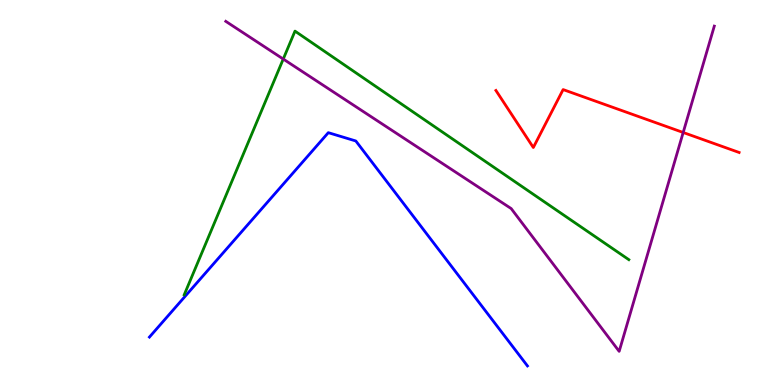[{'lines': ['blue', 'red'], 'intersections': []}, {'lines': ['green', 'red'], 'intersections': []}, {'lines': ['purple', 'red'], 'intersections': [{'x': 8.82, 'y': 6.56}]}, {'lines': ['blue', 'green'], 'intersections': []}, {'lines': ['blue', 'purple'], 'intersections': []}, {'lines': ['green', 'purple'], 'intersections': [{'x': 3.65, 'y': 8.47}]}]